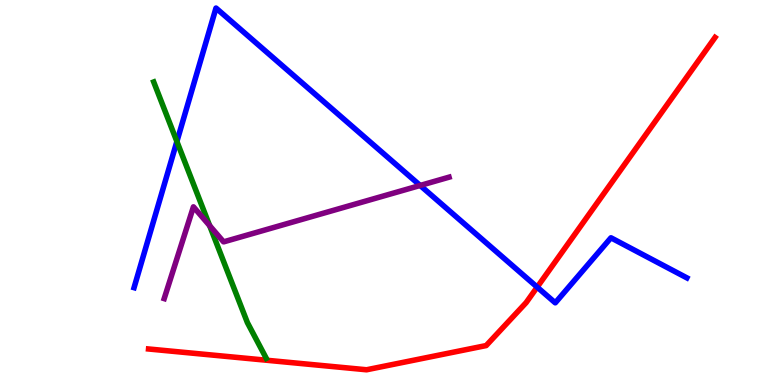[{'lines': ['blue', 'red'], 'intersections': [{'x': 6.93, 'y': 2.54}]}, {'lines': ['green', 'red'], 'intersections': []}, {'lines': ['purple', 'red'], 'intersections': []}, {'lines': ['blue', 'green'], 'intersections': [{'x': 2.28, 'y': 6.32}]}, {'lines': ['blue', 'purple'], 'intersections': [{'x': 5.42, 'y': 5.18}]}, {'lines': ['green', 'purple'], 'intersections': [{'x': 2.71, 'y': 4.14}]}]